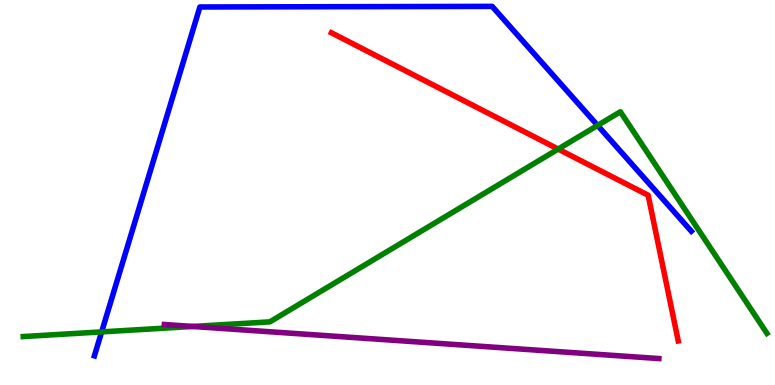[{'lines': ['blue', 'red'], 'intersections': []}, {'lines': ['green', 'red'], 'intersections': [{'x': 7.2, 'y': 6.13}]}, {'lines': ['purple', 'red'], 'intersections': []}, {'lines': ['blue', 'green'], 'intersections': [{'x': 1.31, 'y': 1.38}, {'x': 7.71, 'y': 6.74}]}, {'lines': ['blue', 'purple'], 'intersections': []}, {'lines': ['green', 'purple'], 'intersections': [{'x': 2.49, 'y': 1.52}]}]